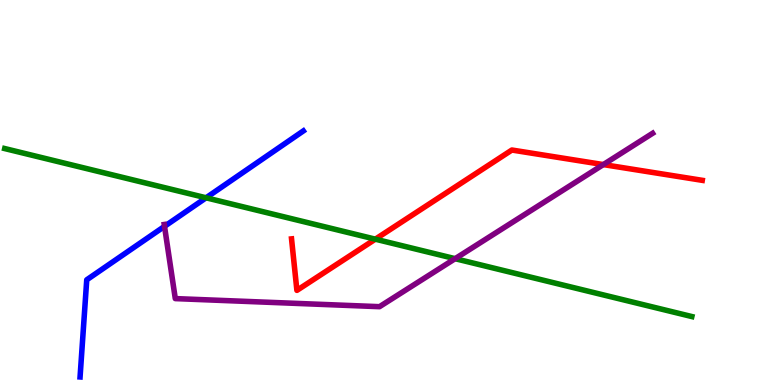[{'lines': ['blue', 'red'], 'intersections': []}, {'lines': ['green', 'red'], 'intersections': [{'x': 4.84, 'y': 3.79}]}, {'lines': ['purple', 'red'], 'intersections': [{'x': 7.78, 'y': 5.73}]}, {'lines': ['blue', 'green'], 'intersections': [{'x': 2.66, 'y': 4.86}]}, {'lines': ['blue', 'purple'], 'intersections': [{'x': 2.12, 'y': 4.12}]}, {'lines': ['green', 'purple'], 'intersections': [{'x': 5.87, 'y': 3.28}]}]